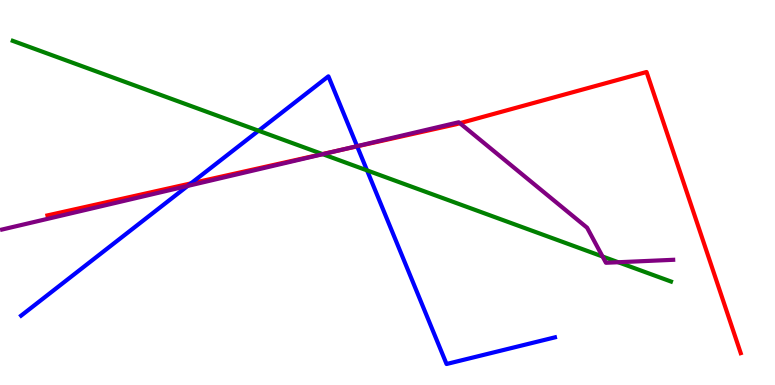[{'lines': ['blue', 'red'], 'intersections': [{'x': 2.46, 'y': 5.24}, {'x': 4.61, 'y': 6.2}]}, {'lines': ['green', 'red'], 'intersections': [{'x': 4.16, 'y': 6.0}]}, {'lines': ['purple', 'red'], 'intersections': [{'x': 4.38, 'y': 6.1}, {'x': 5.93, 'y': 6.8}]}, {'lines': ['blue', 'green'], 'intersections': [{'x': 3.34, 'y': 6.6}, {'x': 4.74, 'y': 5.57}]}, {'lines': ['blue', 'purple'], 'intersections': [{'x': 2.42, 'y': 5.17}, {'x': 4.61, 'y': 6.2}]}, {'lines': ['green', 'purple'], 'intersections': [{'x': 4.16, 'y': 5.99}, {'x': 7.77, 'y': 3.34}, {'x': 7.98, 'y': 3.19}]}]